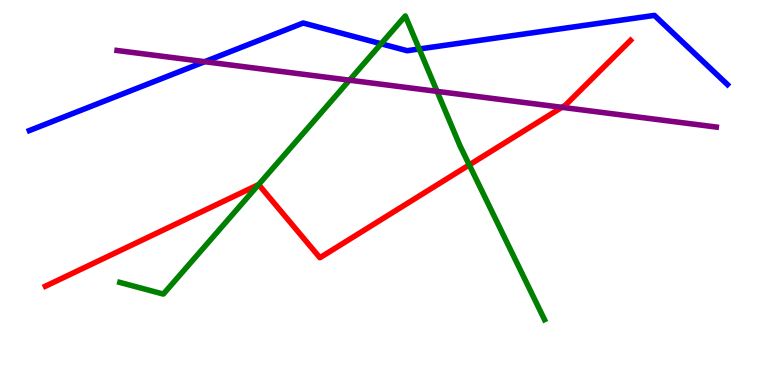[{'lines': ['blue', 'red'], 'intersections': []}, {'lines': ['green', 'red'], 'intersections': [{'x': 3.34, 'y': 5.21}, {'x': 6.06, 'y': 5.72}]}, {'lines': ['purple', 'red'], 'intersections': [{'x': 7.25, 'y': 7.21}]}, {'lines': ['blue', 'green'], 'intersections': [{'x': 4.92, 'y': 8.86}, {'x': 5.41, 'y': 8.73}]}, {'lines': ['blue', 'purple'], 'intersections': [{'x': 2.64, 'y': 8.4}]}, {'lines': ['green', 'purple'], 'intersections': [{'x': 4.51, 'y': 7.92}, {'x': 5.64, 'y': 7.63}]}]